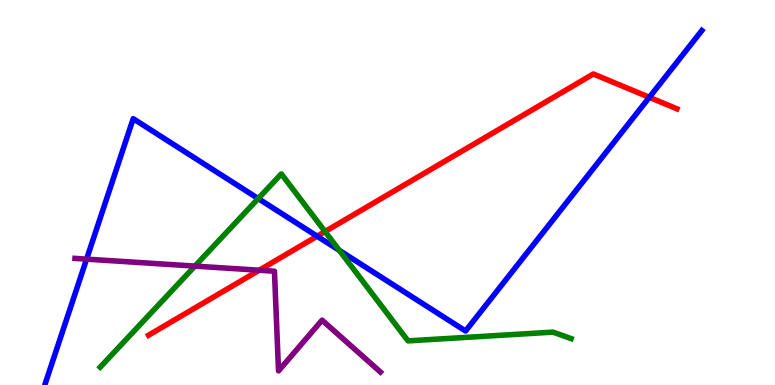[{'lines': ['blue', 'red'], 'intersections': [{'x': 4.09, 'y': 3.86}, {'x': 8.38, 'y': 7.47}]}, {'lines': ['green', 'red'], 'intersections': [{'x': 4.19, 'y': 3.99}]}, {'lines': ['purple', 'red'], 'intersections': [{'x': 3.34, 'y': 2.98}]}, {'lines': ['blue', 'green'], 'intersections': [{'x': 3.33, 'y': 4.84}, {'x': 4.38, 'y': 3.5}]}, {'lines': ['blue', 'purple'], 'intersections': [{'x': 1.12, 'y': 3.27}]}, {'lines': ['green', 'purple'], 'intersections': [{'x': 2.52, 'y': 3.09}]}]